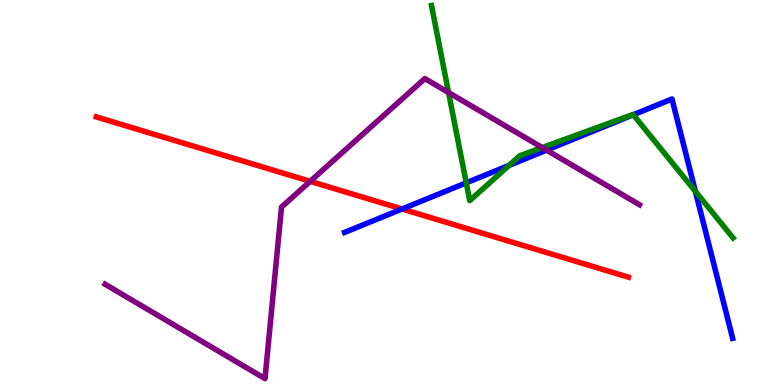[{'lines': ['blue', 'red'], 'intersections': [{'x': 5.19, 'y': 4.57}]}, {'lines': ['green', 'red'], 'intersections': []}, {'lines': ['purple', 'red'], 'intersections': [{'x': 4.0, 'y': 5.29}]}, {'lines': ['blue', 'green'], 'intersections': [{'x': 6.02, 'y': 5.25}, {'x': 6.57, 'y': 5.7}, {'x': 8.17, 'y': 7.02}, {'x': 8.97, 'y': 5.03}]}, {'lines': ['blue', 'purple'], 'intersections': [{'x': 7.05, 'y': 6.1}]}, {'lines': ['green', 'purple'], 'intersections': [{'x': 5.79, 'y': 7.6}, {'x': 7.0, 'y': 6.17}]}]